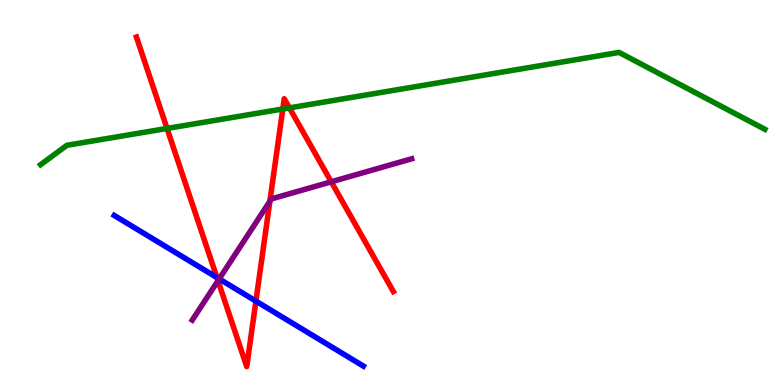[{'lines': ['blue', 'red'], 'intersections': [{'x': 2.8, 'y': 2.79}, {'x': 3.3, 'y': 2.18}]}, {'lines': ['green', 'red'], 'intersections': [{'x': 2.16, 'y': 6.66}, {'x': 3.65, 'y': 7.17}, {'x': 3.73, 'y': 7.2}]}, {'lines': ['purple', 'red'], 'intersections': [{'x': 2.81, 'y': 2.71}, {'x': 3.48, 'y': 4.77}, {'x': 4.27, 'y': 5.28}]}, {'lines': ['blue', 'green'], 'intersections': []}, {'lines': ['blue', 'purple'], 'intersections': [{'x': 2.83, 'y': 2.76}]}, {'lines': ['green', 'purple'], 'intersections': []}]